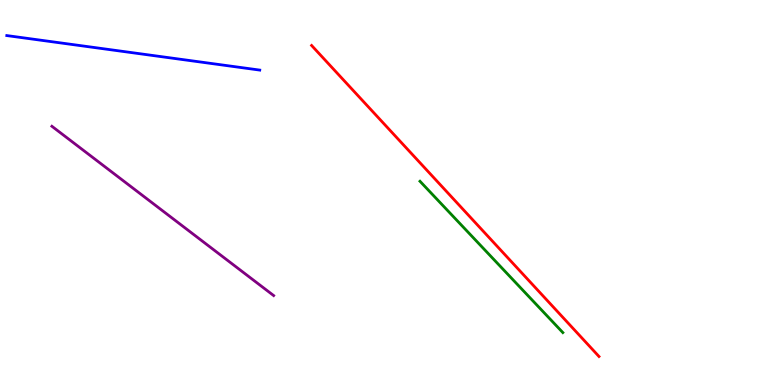[{'lines': ['blue', 'red'], 'intersections': []}, {'lines': ['green', 'red'], 'intersections': []}, {'lines': ['purple', 'red'], 'intersections': []}, {'lines': ['blue', 'green'], 'intersections': []}, {'lines': ['blue', 'purple'], 'intersections': []}, {'lines': ['green', 'purple'], 'intersections': []}]